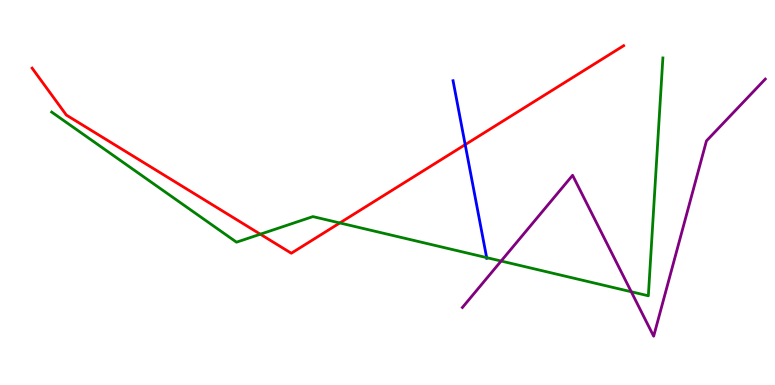[{'lines': ['blue', 'red'], 'intersections': [{'x': 6.0, 'y': 6.24}]}, {'lines': ['green', 'red'], 'intersections': [{'x': 3.36, 'y': 3.92}, {'x': 4.38, 'y': 4.21}]}, {'lines': ['purple', 'red'], 'intersections': []}, {'lines': ['blue', 'green'], 'intersections': [{'x': 6.28, 'y': 3.31}]}, {'lines': ['blue', 'purple'], 'intersections': []}, {'lines': ['green', 'purple'], 'intersections': [{'x': 6.47, 'y': 3.22}, {'x': 8.15, 'y': 2.42}]}]